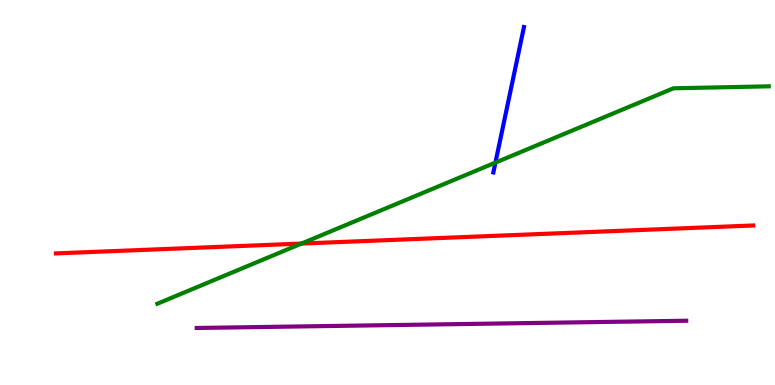[{'lines': ['blue', 'red'], 'intersections': []}, {'lines': ['green', 'red'], 'intersections': [{'x': 3.89, 'y': 3.67}]}, {'lines': ['purple', 'red'], 'intersections': []}, {'lines': ['blue', 'green'], 'intersections': [{'x': 6.39, 'y': 5.78}]}, {'lines': ['blue', 'purple'], 'intersections': []}, {'lines': ['green', 'purple'], 'intersections': []}]